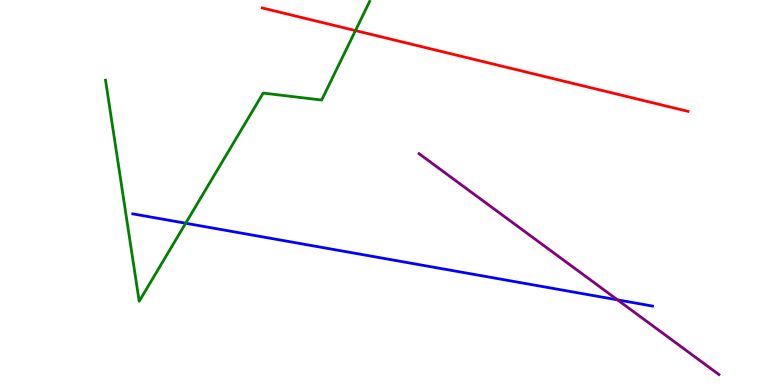[{'lines': ['blue', 'red'], 'intersections': []}, {'lines': ['green', 'red'], 'intersections': [{'x': 4.59, 'y': 9.21}]}, {'lines': ['purple', 'red'], 'intersections': []}, {'lines': ['blue', 'green'], 'intersections': [{'x': 2.4, 'y': 4.2}]}, {'lines': ['blue', 'purple'], 'intersections': [{'x': 7.97, 'y': 2.21}]}, {'lines': ['green', 'purple'], 'intersections': []}]